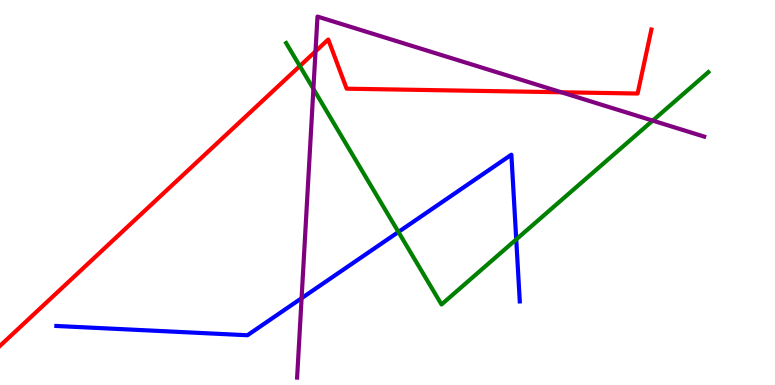[{'lines': ['blue', 'red'], 'intersections': []}, {'lines': ['green', 'red'], 'intersections': [{'x': 3.87, 'y': 8.28}]}, {'lines': ['purple', 'red'], 'intersections': [{'x': 4.07, 'y': 8.66}, {'x': 7.24, 'y': 7.6}]}, {'lines': ['blue', 'green'], 'intersections': [{'x': 5.14, 'y': 3.97}, {'x': 6.66, 'y': 3.78}]}, {'lines': ['blue', 'purple'], 'intersections': [{'x': 3.89, 'y': 2.25}]}, {'lines': ['green', 'purple'], 'intersections': [{'x': 4.04, 'y': 7.69}, {'x': 8.42, 'y': 6.87}]}]